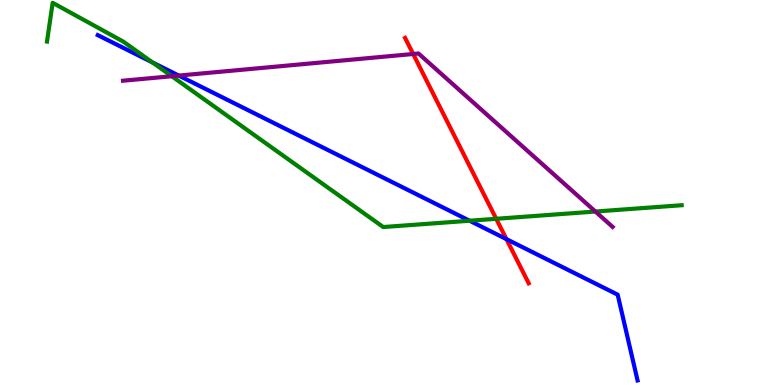[{'lines': ['blue', 'red'], 'intersections': [{'x': 6.53, 'y': 3.79}]}, {'lines': ['green', 'red'], 'intersections': [{'x': 6.4, 'y': 4.32}]}, {'lines': ['purple', 'red'], 'intersections': [{'x': 5.33, 'y': 8.6}]}, {'lines': ['blue', 'green'], 'intersections': [{'x': 1.97, 'y': 8.38}, {'x': 6.06, 'y': 4.27}]}, {'lines': ['blue', 'purple'], 'intersections': [{'x': 2.31, 'y': 8.04}]}, {'lines': ['green', 'purple'], 'intersections': [{'x': 2.22, 'y': 8.02}, {'x': 7.68, 'y': 4.51}]}]